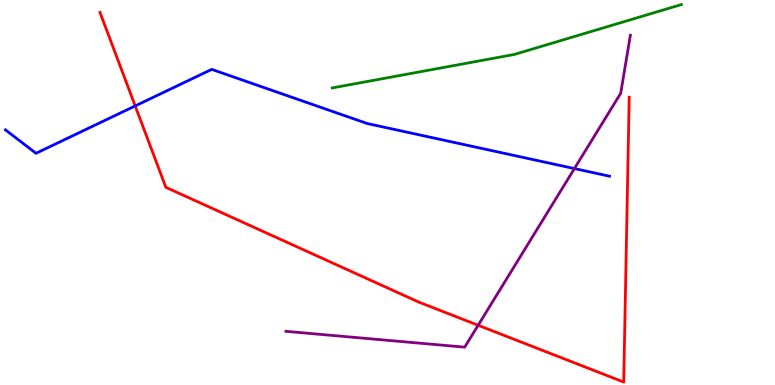[{'lines': ['blue', 'red'], 'intersections': [{'x': 1.74, 'y': 7.25}]}, {'lines': ['green', 'red'], 'intersections': []}, {'lines': ['purple', 'red'], 'intersections': [{'x': 6.17, 'y': 1.55}]}, {'lines': ['blue', 'green'], 'intersections': []}, {'lines': ['blue', 'purple'], 'intersections': [{'x': 7.41, 'y': 5.62}]}, {'lines': ['green', 'purple'], 'intersections': []}]